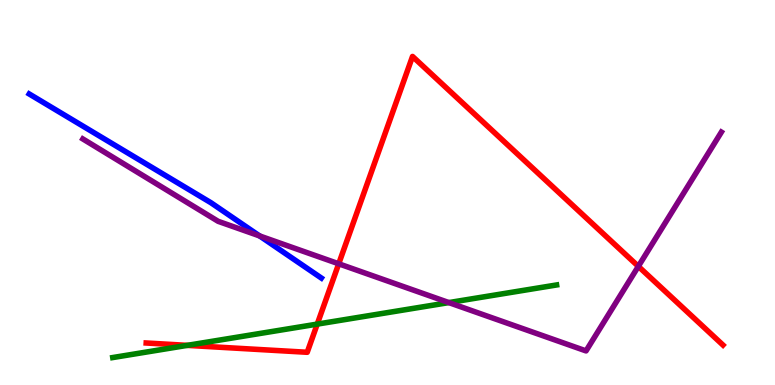[{'lines': ['blue', 'red'], 'intersections': []}, {'lines': ['green', 'red'], 'intersections': [{'x': 2.42, 'y': 1.03}, {'x': 4.09, 'y': 1.58}]}, {'lines': ['purple', 'red'], 'intersections': [{'x': 4.37, 'y': 3.15}, {'x': 8.24, 'y': 3.08}]}, {'lines': ['blue', 'green'], 'intersections': []}, {'lines': ['blue', 'purple'], 'intersections': [{'x': 3.35, 'y': 3.87}]}, {'lines': ['green', 'purple'], 'intersections': [{'x': 5.79, 'y': 2.14}]}]